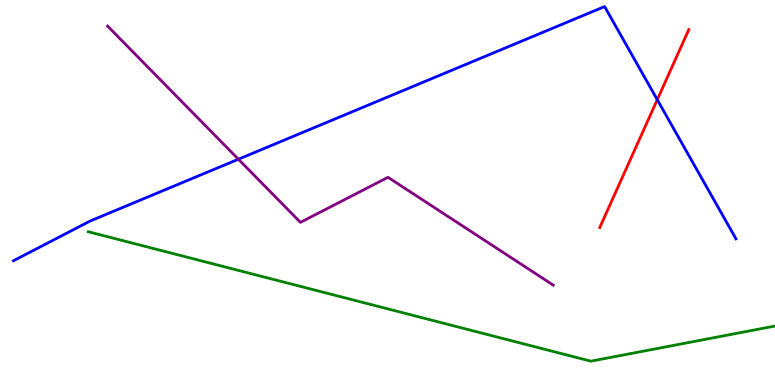[{'lines': ['blue', 'red'], 'intersections': [{'x': 8.48, 'y': 7.41}]}, {'lines': ['green', 'red'], 'intersections': []}, {'lines': ['purple', 'red'], 'intersections': []}, {'lines': ['blue', 'green'], 'intersections': []}, {'lines': ['blue', 'purple'], 'intersections': [{'x': 3.08, 'y': 5.86}]}, {'lines': ['green', 'purple'], 'intersections': []}]